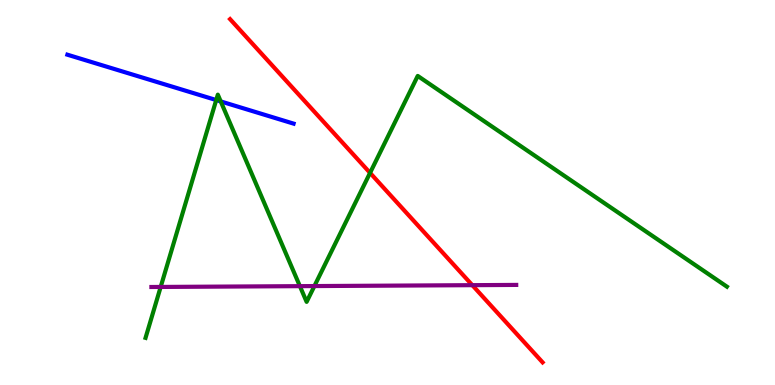[{'lines': ['blue', 'red'], 'intersections': []}, {'lines': ['green', 'red'], 'intersections': [{'x': 4.77, 'y': 5.51}]}, {'lines': ['purple', 'red'], 'intersections': [{'x': 6.09, 'y': 2.59}]}, {'lines': ['blue', 'green'], 'intersections': [{'x': 2.79, 'y': 7.4}, {'x': 2.85, 'y': 7.37}]}, {'lines': ['blue', 'purple'], 'intersections': []}, {'lines': ['green', 'purple'], 'intersections': [{'x': 2.07, 'y': 2.55}, {'x': 3.87, 'y': 2.57}, {'x': 4.06, 'y': 2.57}]}]